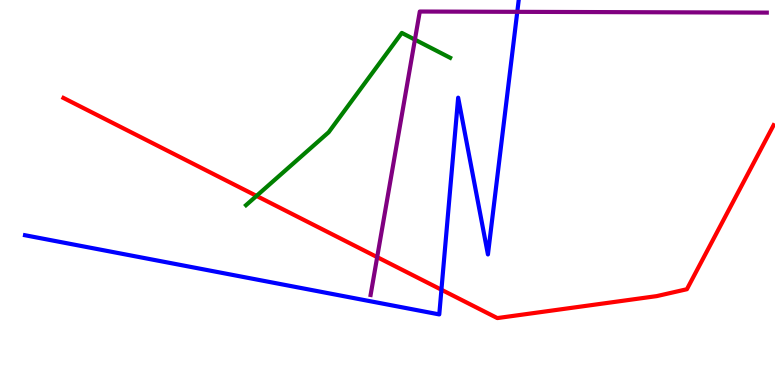[{'lines': ['blue', 'red'], 'intersections': [{'x': 5.7, 'y': 2.47}]}, {'lines': ['green', 'red'], 'intersections': [{'x': 3.31, 'y': 4.91}]}, {'lines': ['purple', 'red'], 'intersections': [{'x': 4.87, 'y': 3.32}]}, {'lines': ['blue', 'green'], 'intersections': []}, {'lines': ['blue', 'purple'], 'intersections': [{'x': 6.67, 'y': 9.69}]}, {'lines': ['green', 'purple'], 'intersections': [{'x': 5.35, 'y': 8.97}]}]